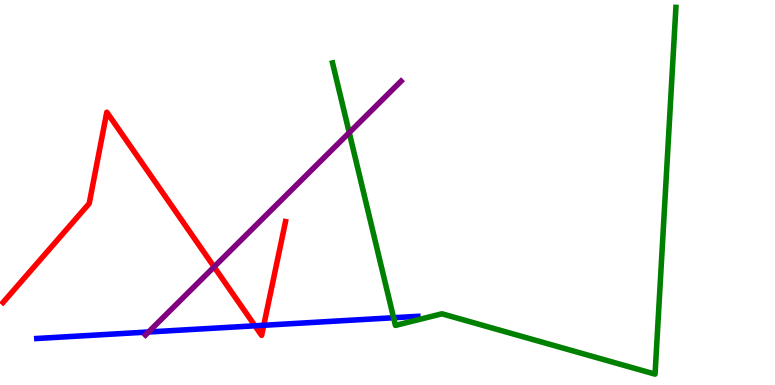[{'lines': ['blue', 'red'], 'intersections': [{'x': 3.29, 'y': 1.54}, {'x': 3.4, 'y': 1.55}]}, {'lines': ['green', 'red'], 'intersections': []}, {'lines': ['purple', 'red'], 'intersections': [{'x': 2.76, 'y': 3.07}]}, {'lines': ['blue', 'green'], 'intersections': [{'x': 5.08, 'y': 1.75}]}, {'lines': ['blue', 'purple'], 'intersections': [{'x': 1.92, 'y': 1.38}]}, {'lines': ['green', 'purple'], 'intersections': [{'x': 4.51, 'y': 6.55}]}]